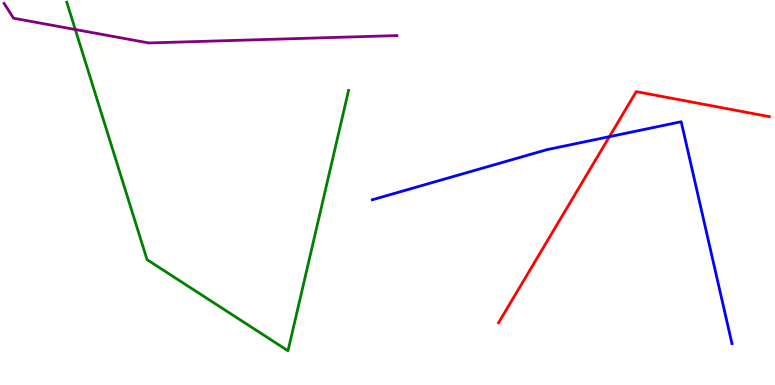[{'lines': ['blue', 'red'], 'intersections': [{'x': 7.86, 'y': 6.45}]}, {'lines': ['green', 'red'], 'intersections': []}, {'lines': ['purple', 'red'], 'intersections': []}, {'lines': ['blue', 'green'], 'intersections': []}, {'lines': ['blue', 'purple'], 'intersections': []}, {'lines': ['green', 'purple'], 'intersections': [{'x': 0.971, 'y': 9.23}]}]